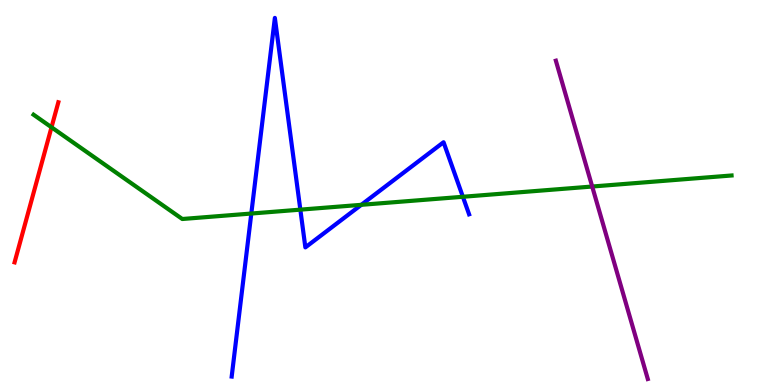[{'lines': ['blue', 'red'], 'intersections': []}, {'lines': ['green', 'red'], 'intersections': [{'x': 0.665, 'y': 6.69}]}, {'lines': ['purple', 'red'], 'intersections': []}, {'lines': ['blue', 'green'], 'intersections': [{'x': 3.24, 'y': 4.45}, {'x': 3.88, 'y': 4.55}, {'x': 4.66, 'y': 4.68}, {'x': 5.97, 'y': 4.89}]}, {'lines': ['blue', 'purple'], 'intersections': []}, {'lines': ['green', 'purple'], 'intersections': [{'x': 7.64, 'y': 5.16}]}]